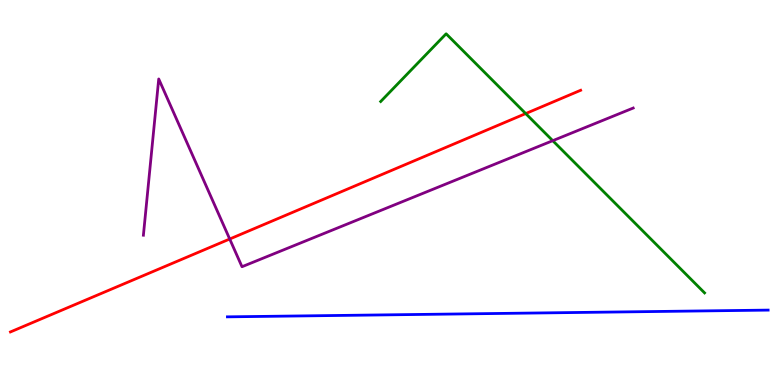[{'lines': ['blue', 'red'], 'intersections': []}, {'lines': ['green', 'red'], 'intersections': [{'x': 6.78, 'y': 7.05}]}, {'lines': ['purple', 'red'], 'intersections': [{'x': 2.96, 'y': 3.79}]}, {'lines': ['blue', 'green'], 'intersections': []}, {'lines': ['blue', 'purple'], 'intersections': []}, {'lines': ['green', 'purple'], 'intersections': [{'x': 7.13, 'y': 6.35}]}]